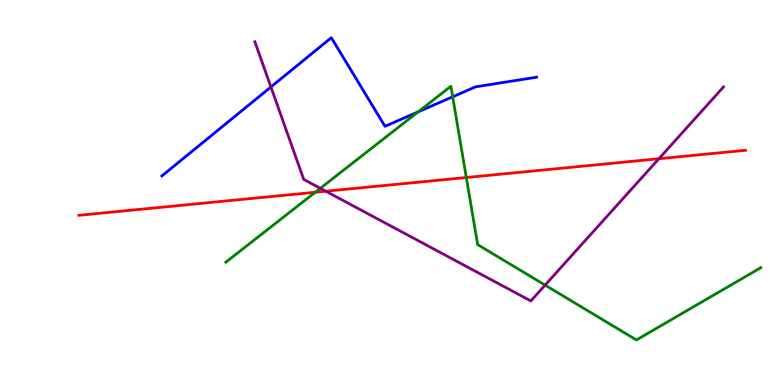[{'lines': ['blue', 'red'], 'intersections': []}, {'lines': ['green', 'red'], 'intersections': [{'x': 4.07, 'y': 5.01}, {'x': 6.02, 'y': 5.39}]}, {'lines': ['purple', 'red'], 'intersections': [{'x': 4.2, 'y': 5.03}, {'x': 8.5, 'y': 5.88}]}, {'lines': ['blue', 'green'], 'intersections': [{'x': 5.4, 'y': 7.09}, {'x': 5.84, 'y': 7.49}]}, {'lines': ['blue', 'purple'], 'intersections': [{'x': 3.5, 'y': 7.74}]}, {'lines': ['green', 'purple'], 'intersections': [{'x': 4.13, 'y': 5.11}, {'x': 7.03, 'y': 2.59}]}]